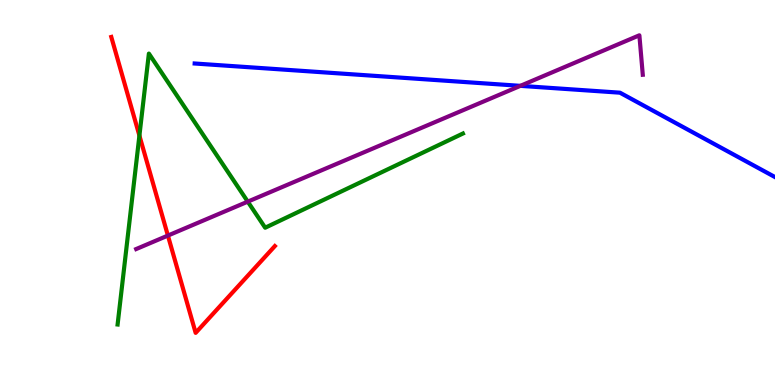[{'lines': ['blue', 'red'], 'intersections': []}, {'lines': ['green', 'red'], 'intersections': [{'x': 1.8, 'y': 6.48}]}, {'lines': ['purple', 'red'], 'intersections': [{'x': 2.17, 'y': 3.88}]}, {'lines': ['blue', 'green'], 'intersections': []}, {'lines': ['blue', 'purple'], 'intersections': [{'x': 6.71, 'y': 7.77}]}, {'lines': ['green', 'purple'], 'intersections': [{'x': 3.2, 'y': 4.76}]}]